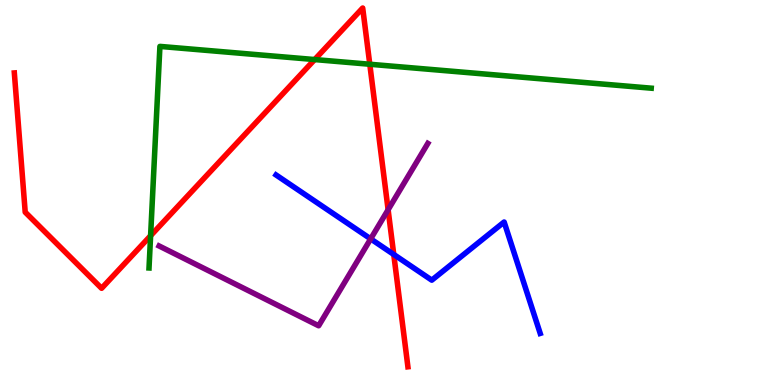[{'lines': ['blue', 'red'], 'intersections': [{'x': 5.08, 'y': 3.39}]}, {'lines': ['green', 'red'], 'intersections': [{'x': 1.94, 'y': 3.88}, {'x': 4.06, 'y': 8.45}, {'x': 4.77, 'y': 8.33}]}, {'lines': ['purple', 'red'], 'intersections': [{'x': 5.01, 'y': 4.55}]}, {'lines': ['blue', 'green'], 'intersections': []}, {'lines': ['blue', 'purple'], 'intersections': [{'x': 4.78, 'y': 3.8}]}, {'lines': ['green', 'purple'], 'intersections': []}]